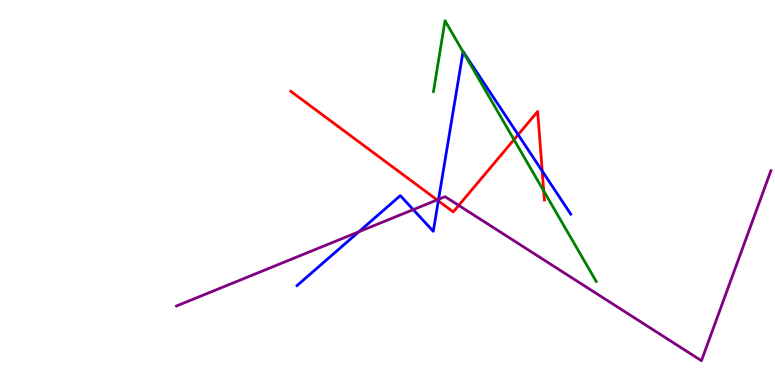[{'lines': ['blue', 'red'], 'intersections': [{'x': 5.66, 'y': 4.78}, {'x': 6.69, 'y': 6.5}, {'x': 7.0, 'y': 5.56}]}, {'lines': ['green', 'red'], 'intersections': [{'x': 6.63, 'y': 6.37}, {'x': 7.02, 'y': 5.04}]}, {'lines': ['purple', 'red'], 'intersections': [{'x': 5.64, 'y': 4.81}, {'x': 5.92, 'y': 4.67}]}, {'lines': ['blue', 'green'], 'intersections': [{'x': 5.97, 'y': 8.65}]}, {'lines': ['blue', 'purple'], 'intersections': [{'x': 4.63, 'y': 3.98}, {'x': 5.33, 'y': 4.56}, {'x': 5.66, 'y': 4.82}]}, {'lines': ['green', 'purple'], 'intersections': []}]